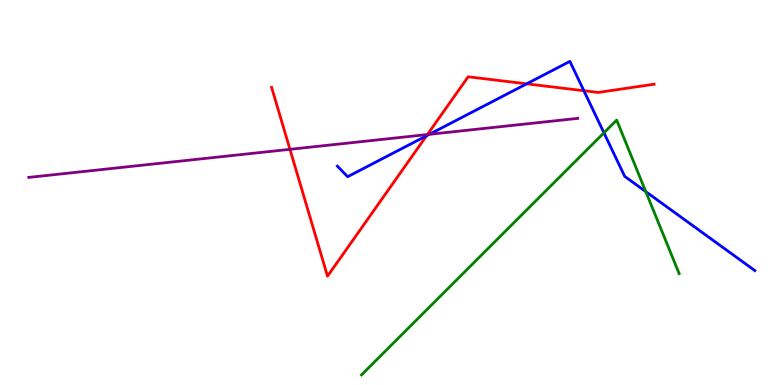[{'lines': ['blue', 'red'], 'intersections': [{'x': 5.5, 'y': 6.47}, {'x': 6.8, 'y': 7.82}, {'x': 7.53, 'y': 7.64}]}, {'lines': ['green', 'red'], 'intersections': []}, {'lines': ['purple', 'red'], 'intersections': [{'x': 3.74, 'y': 6.12}, {'x': 5.51, 'y': 6.51}]}, {'lines': ['blue', 'green'], 'intersections': [{'x': 7.79, 'y': 6.55}, {'x': 8.33, 'y': 5.02}]}, {'lines': ['blue', 'purple'], 'intersections': [{'x': 5.54, 'y': 6.51}]}, {'lines': ['green', 'purple'], 'intersections': []}]